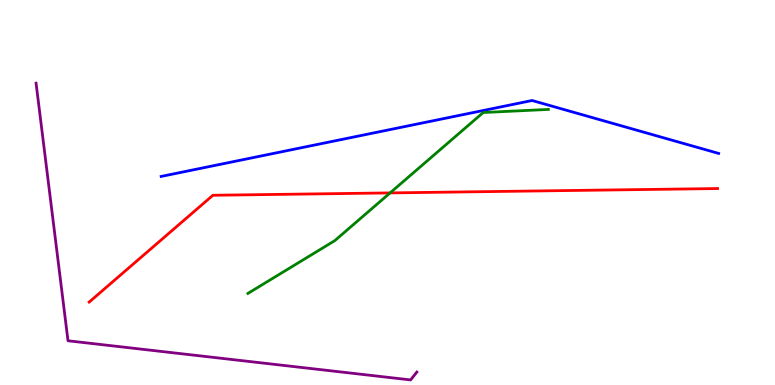[{'lines': ['blue', 'red'], 'intersections': []}, {'lines': ['green', 'red'], 'intersections': [{'x': 5.03, 'y': 4.99}]}, {'lines': ['purple', 'red'], 'intersections': []}, {'lines': ['blue', 'green'], 'intersections': []}, {'lines': ['blue', 'purple'], 'intersections': []}, {'lines': ['green', 'purple'], 'intersections': []}]